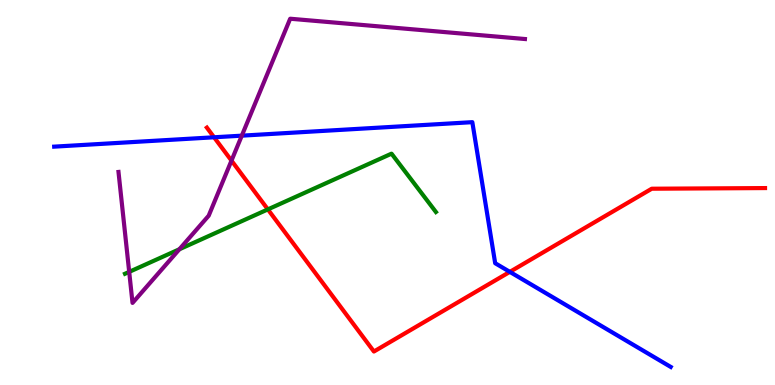[{'lines': ['blue', 'red'], 'intersections': [{'x': 2.76, 'y': 6.43}, {'x': 6.58, 'y': 2.94}]}, {'lines': ['green', 'red'], 'intersections': [{'x': 3.46, 'y': 4.56}]}, {'lines': ['purple', 'red'], 'intersections': [{'x': 2.99, 'y': 5.83}]}, {'lines': ['blue', 'green'], 'intersections': []}, {'lines': ['blue', 'purple'], 'intersections': [{'x': 3.12, 'y': 6.48}]}, {'lines': ['green', 'purple'], 'intersections': [{'x': 1.67, 'y': 2.94}, {'x': 2.31, 'y': 3.53}]}]